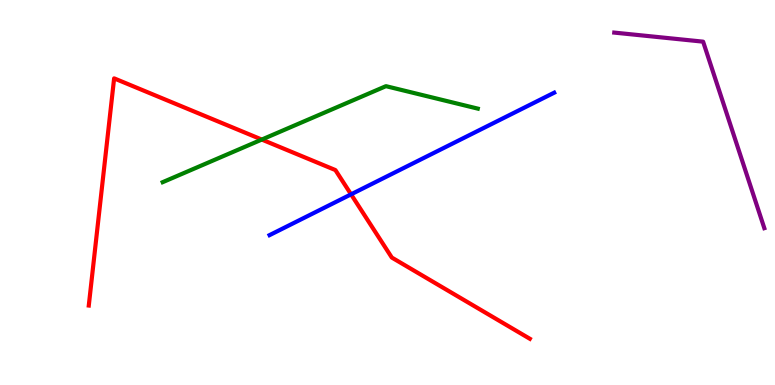[{'lines': ['blue', 'red'], 'intersections': [{'x': 4.53, 'y': 4.95}]}, {'lines': ['green', 'red'], 'intersections': [{'x': 3.38, 'y': 6.38}]}, {'lines': ['purple', 'red'], 'intersections': []}, {'lines': ['blue', 'green'], 'intersections': []}, {'lines': ['blue', 'purple'], 'intersections': []}, {'lines': ['green', 'purple'], 'intersections': []}]